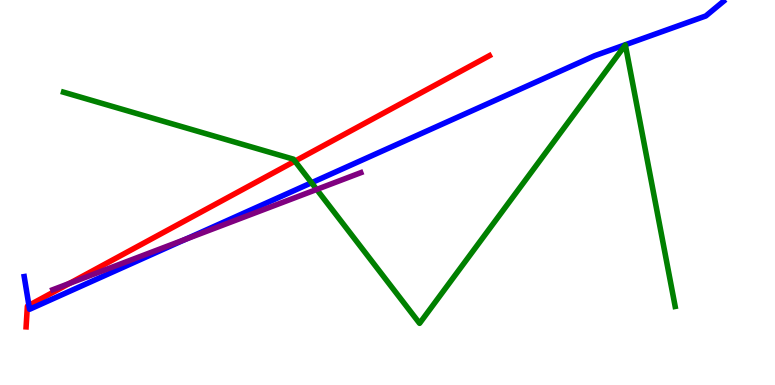[{'lines': ['blue', 'red'], 'intersections': [{'x': 0.373, 'y': 2.07}]}, {'lines': ['green', 'red'], 'intersections': [{'x': 3.81, 'y': 5.81}]}, {'lines': ['purple', 'red'], 'intersections': [{'x': 0.897, 'y': 2.64}]}, {'lines': ['blue', 'green'], 'intersections': [{'x': 4.02, 'y': 5.25}]}, {'lines': ['blue', 'purple'], 'intersections': [{'x': 2.39, 'y': 3.79}]}, {'lines': ['green', 'purple'], 'intersections': [{'x': 4.09, 'y': 5.08}]}]